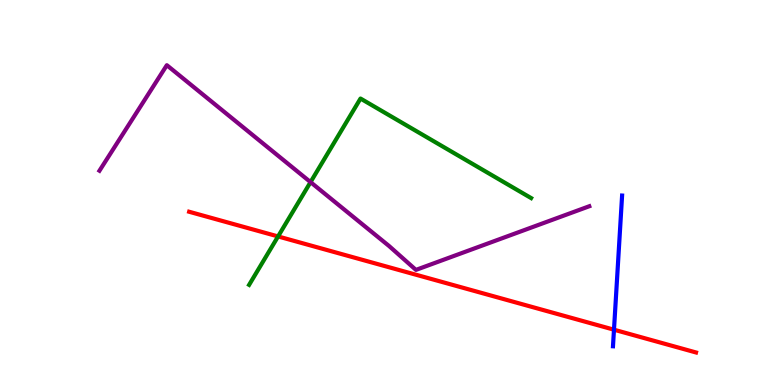[{'lines': ['blue', 'red'], 'intersections': [{'x': 7.92, 'y': 1.44}]}, {'lines': ['green', 'red'], 'intersections': [{'x': 3.59, 'y': 3.86}]}, {'lines': ['purple', 'red'], 'intersections': []}, {'lines': ['blue', 'green'], 'intersections': []}, {'lines': ['blue', 'purple'], 'intersections': []}, {'lines': ['green', 'purple'], 'intersections': [{'x': 4.01, 'y': 5.27}]}]